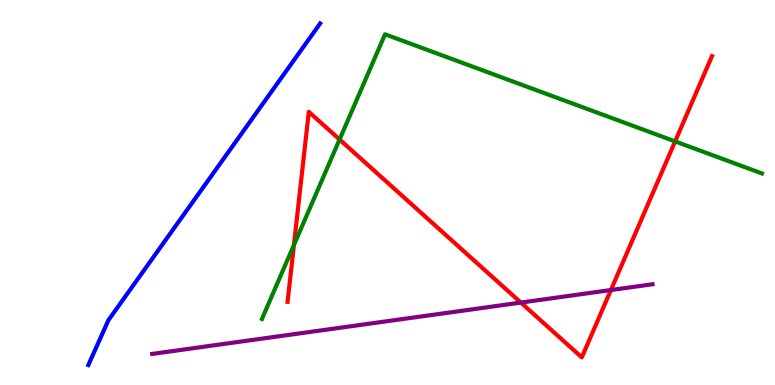[{'lines': ['blue', 'red'], 'intersections': []}, {'lines': ['green', 'red'], 'intersections': [{'x': 3.79, 'y': 3.64}, {'x': 4.38, 'y': 6.38}, {'x': 8.71, 'y': 6.33}]}, {'lines': ['purple', 'red'], 'intersections': [{'x': 6.72, 'y': 2.14}, {'x': 7.88, 'y': 2.47}]}, {'lines': ['blue', 'green'], 'intersections': []}, {'lines': ['blue', 'purple'], 'intersections': []}, {'lines': ['green', 'purple'], 'intersections': []}]